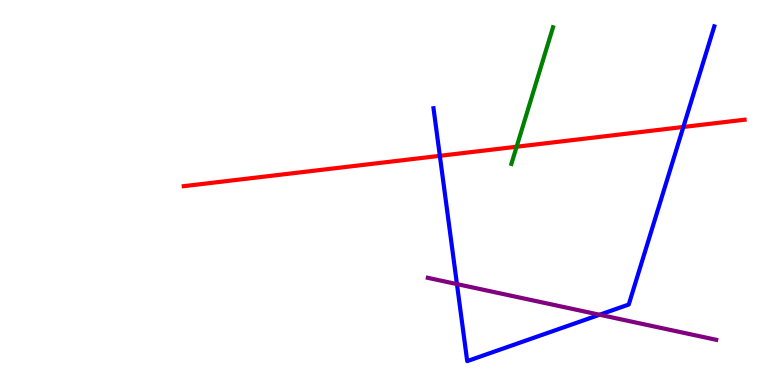[{'lines': ['blue', 'red'], 'intersections': [{'x': 5.68, 'y': 5.95}, {'x': 8.82, 'y': 6.7}]}, {'lines': ['green', 'red'], 'intersections': [{'x': 6.67, 'y': 6.19}]}, {'lines': ['purple', 'red'], 'intersections': []}, {'lines': ['blue', 'green'], 'intersections': []}, {'lines': ['blue', 'purple'], 'intersections': [{'x': 5.9, 'y': 2.62}, {'x': 7.74, 'y': 1.82}]}, {'lines': ['green', 'purple'], 'intersections': []}]